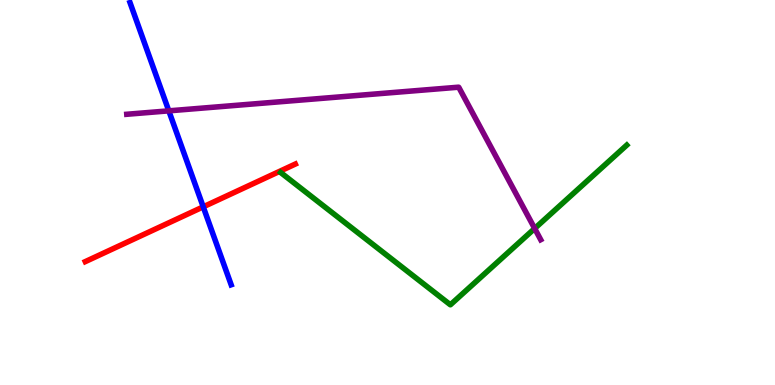[{'lines': ['blue', 'red'], 'intersections': [{'x': 2.62, 'y': 4.63}]}, {'lines': ['green', 'red'], 'intersections': []}, {'lines': ['purple', 'red'], 'intersections': []}, {'lines': ['blue', 'green'], 'intersections': []}, {'lines': ['blue', 'purple'], 'intersections': [{'x': 2.18, 'y': 7.12}]}, {'lines': ['green', 'purple'], 'intersections': [{'x': 6.9, 'y': 4.07}]}]